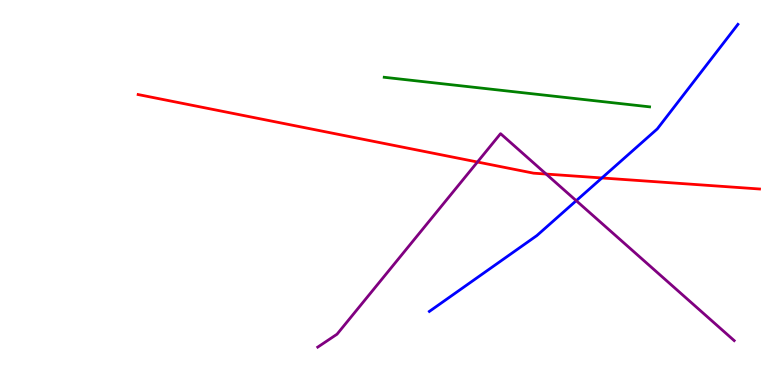[{'lines': ['blue', 'red'], 'intersections': [{'x': 7.77, 'y': 5.38}]}, {'lines': ['green', 'red'], 'intersections': []}, {'lines': ['purple', 'red'], 'intersections': [{'x': 6.16, 'y': 5.79}, {'x': 7.05, 'y': 5.48}]}, {'lines': ['blue', 'green'], 'intersections': []}, {'lines': ['blue', 'purple'], 'intersections': [{'x': 7.44, 'y': 4.79}]}, {'lines': ['green', 'purple'], 'intersections': []}]